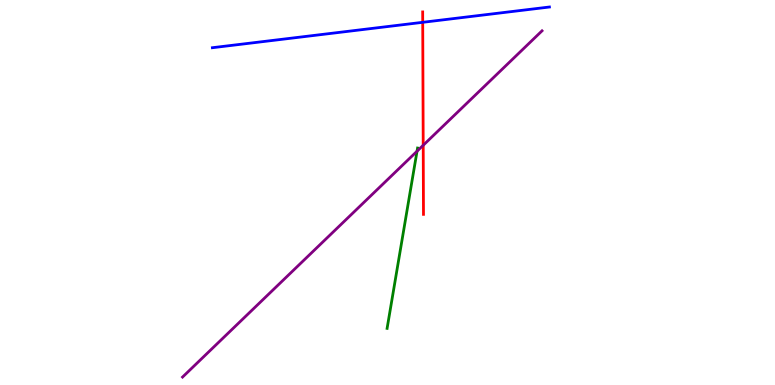[{'lines': ['blue', 'red'], 'intersections': [{'x': 5.45, 'y': 9.42}]}, {'lines': ['green', 'red'], 'intersections': []}, {'lines': ['purple', 'red'], 'intersections': [{'x': 5.46, 'y': 6.23}]}, {'lines': ['blue', 'green'], 'intersections': []}, {'lines': ['blue', 'purple'], 'intersections': []}, {'lines': ['green', 'purple'], 'intersections': [{'x': 5.38, 'y': 6.07}]}]